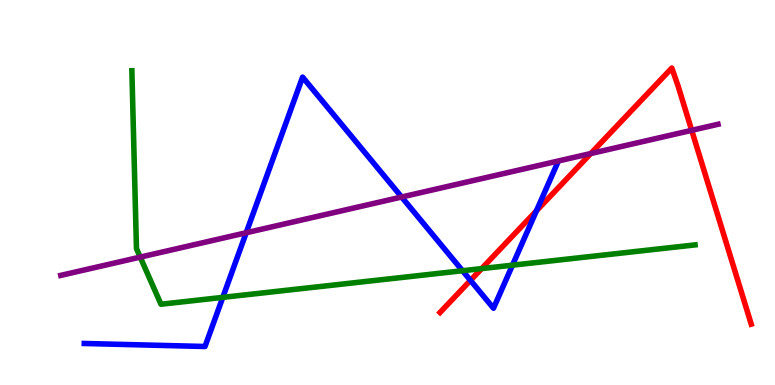[{'lines': ['blue', 'red'], 'intersections': [{'x': 6.07, 'y': 2.72}, {'x': 6.92, 'y': 4.52}]}, {'lines': ['green', 'red'], 'intersections': [{'x': 6.21, 'y': 3.02}]}, {'lines': ['purple', 'red'], 'intersections': [{'x': 7.62, 'y': 6.01}, {'x': 8.93, 'y': 6.61}]}, {'lines': ['blue', 'green'], 'intersections': [{'x': 2.87, 'y': 2.28}, {'x': 5.97, 'y': 2.97}, {'x': 6.61, 'y': 3.11}]}, {'lines': ['blue', 'purple'], 'intersections': [{'x': 3.18, 'y': 3.95}, {'x': 5.18, 'y': 4.88}]}, {'lines': ['green', 'purple'], 'intersections': [{'x': 1.81, 'y': 3.32}]}]